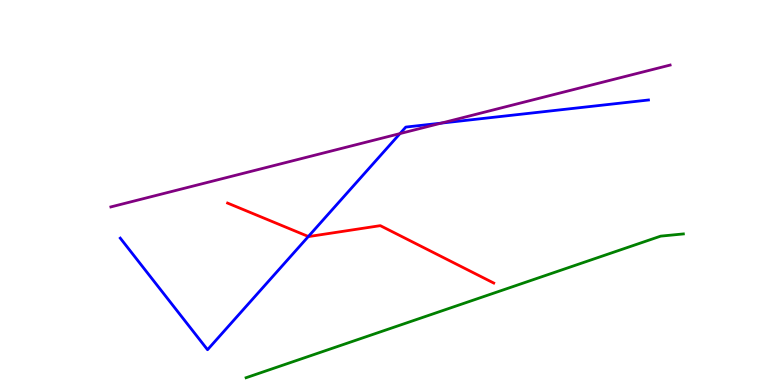[{'lines': ['blue', 'red'], 'intersections': [{'x': 3.98, 'y': 3.86}]}, {'lines': ['green', 'red'], 'intersections': []}, {'lines': ['purple', 'red'], 'intersections': []}, {'lines': ['blue', 'green'], 'intersections': []}, {'lines': ['blue', 'purple'], 'intersections': [{'x': 5.16, 'y': 6.53}, {'x': 5.69, 'y': 6.8}]}, {'lines': ['green', 'purple'], 'intersections': []}]